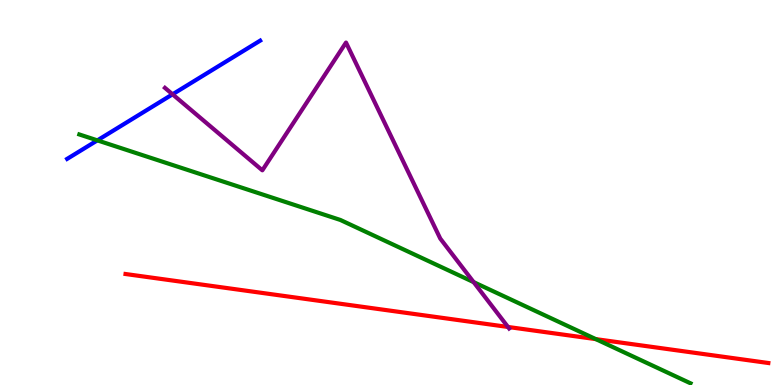[{'lines': ['blue', 'red'], 'intersections': []}, {'lines': ['green', 'red'], 'intersections': [{'x': 7.69, 'y': 1.19}]}, {'lines': ['purple', 'red'], 'intersections': [{'x': 6.55, 'y': 1.51}]}, {'lines': ['blue', 'green'], 'intersections': [{'x': 1.26, 'y': 6.35}]}, {'lines': ['blue', 'purple'], 'intersections': [{'x': 2.23, 'y': 7.55}]}, {'lines': ['green', 'purple'], 'intersections': [{'x': 6.11, 'y': 2.67}]}]